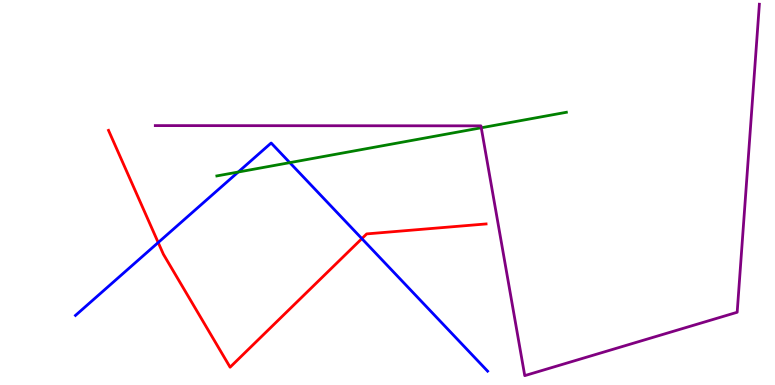[{'lines': ['blue', 'red'], 'intersections': [{'x': 2.04, 'y': 3.7}, {'x': 4.67, 'y': 3.8}]}, {'lines': ['green', 'red'], 'intersections': []}, {'lines': ['purple', 'red'], 'intersections': []}, {'lines': ['blue', 'green'], 'intersections': [{'x': 3.07, 'y': 5.53}, {'x': 3.74, 'y': 5.78}]}, {'lines': ['blue', 'purple'], 'intersections': []}, {'lines': ['green', 'purple'], 'intersections': [{'x': 6.21, 'y': 6.68}]}]